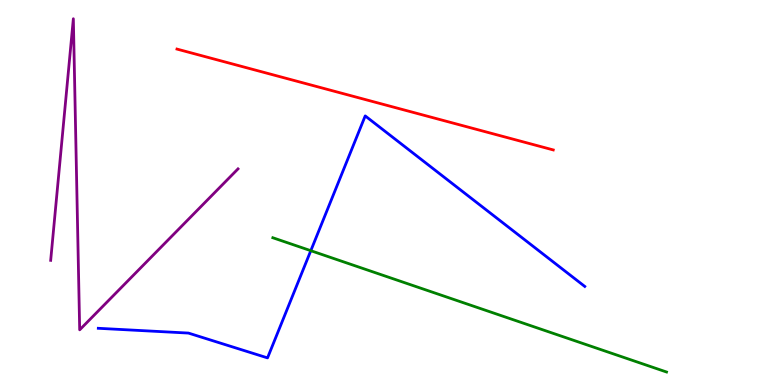[{'lines': ['blue', 'red'], 'intersections': []}, {'lines': ['green', 'red'], 'intersections': []}, {'lines': ['purple', 'red'], 'intersections': []}, {'lines': ['blue', 'green'], 'intersections': [{'x': 4.01, 'y': 3.49}]}, {'lines': ['blue', 'purple'], 'intersections': []}, {'lines': ['green', 'purple'], 'intersections': []}]